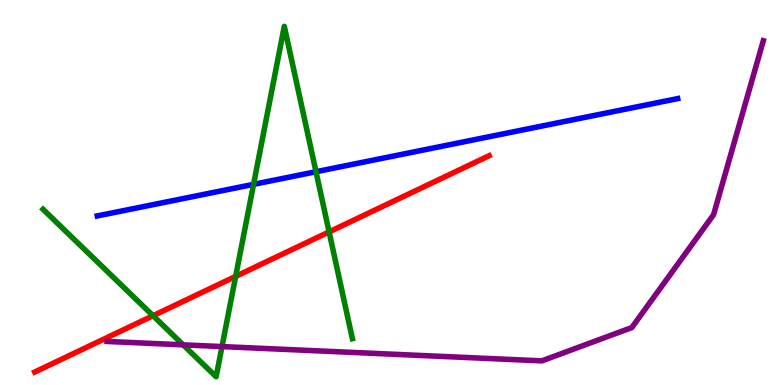[{'lines': ['blue', 'red'], 'intersections': []}, {'lines': ['green', 'red'], 'intersections': [{'x': 1.97, 'y': 1.8}, {'x': 3.04, 'y': 2.82}, {'x': 4.25, 'y': 3.98}]}, {'lines': ['purple', 'red'], 'intersections': []}, {'lines': ['blue', 'green'], 'intersections': [{'x': 3.27, 'y': 5.21}, {'x': 4.08, 'y': 5.54}]}, {'lines': ['blue', 'purple'], 'intersections': []}, {'lines': ['green', 'purple'], 'intersections': [{'x': 2.36, 'y': 1.04}, {'x': 2.86, 'y': 0.998}]}]